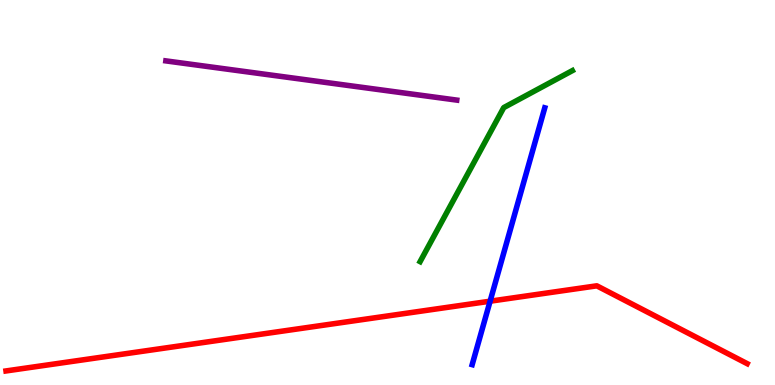[{'lines': ['blue', 'red'], 'intersections': [{'x': 6.32, 'y': 2.18}]}, {'lines': ['green', 'red'], 'intersections': []}, {'lines': ['purple', 'red'], 'intersections': []}, {'lines': ['blue', 'green'], 'intersections': []}, {'lines': ['blue', 'purple'], 'intersections': []}, {'lines': ['green', 'purple'], 'intersections': []}]